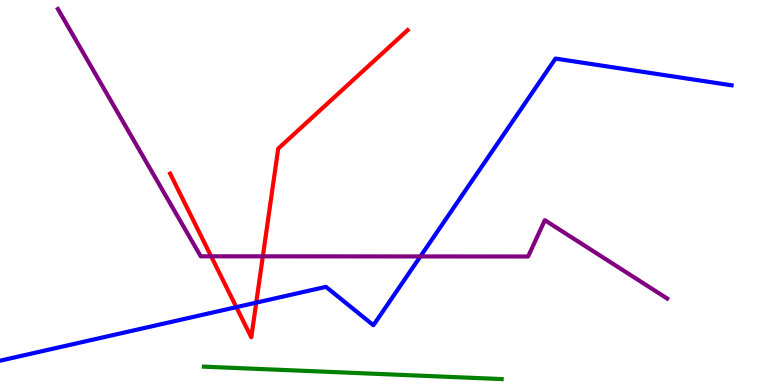[{'lines': ['blue', 'red'], 'intersections': [{'x': 3.05, 'y': 2.02}, {'x': 3.31, 'y': 2.14}]}, {'lines': ['green', 'red'], 'intersections': []}, {'lines': ['purple', 'red'], 'intersections': [{'x': 2.72, 'y': 3.34}, {'x': 3.39, 'y': 3.34}]}, {'lines': ['blue', 'green'], 'intersections': []}, {'lines': ['blue', 'purple'], 'intersections': [{'x': 5.42, 'y': 3.34}]}, {'lines': ['green', 'purple'], 'intersections': []}]